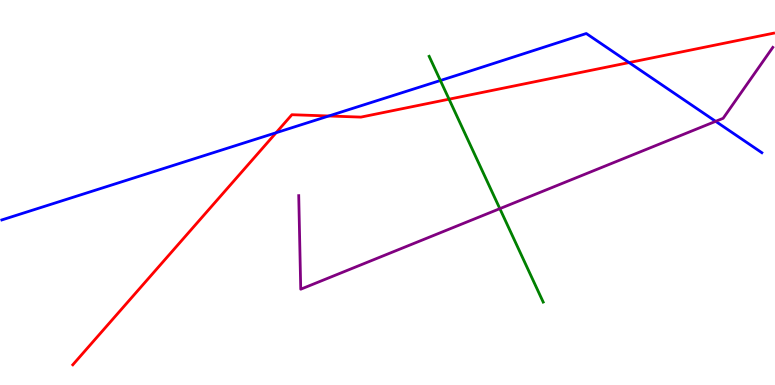[{'lines': ['blue', 'red'], 'intersections': [{'x': 3.56, 'y': 6.55}, {'x': 4.24, 'y': 6.99}, {'x': 8.12, 'y': 8.37}]}, {'lines': ['green', 'red'], 'intersections': [{'x': 5.79, 'y': 7.42}]}, {'lines': ['purple', 'red'], 'intersections': []}, {'lines': ['blue', 'green'], 'intersections': [{'x': 5.68, 'y': 7.91}]}, {'lines': ['blue', 'purple'], 'intersections': [{'x': 9.23, 'y': 6.85}]}, {'lines': ['green', 'purple'], 'intersections': [{'x': 6.45, 'y': 4.58}]}]